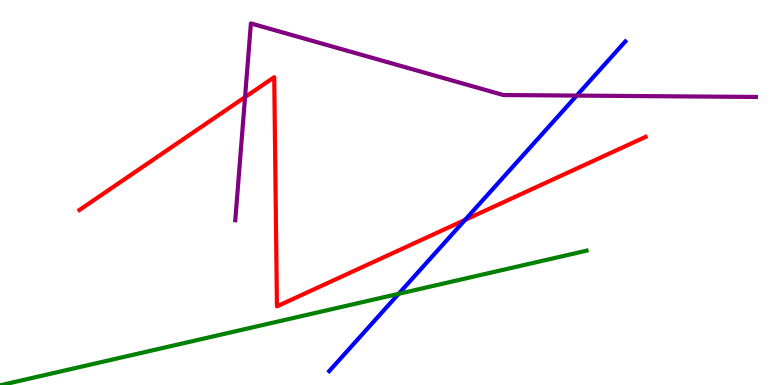[{'lines': ['blue', 'red'], 'intersections': [{'x': 6.0, 'y': 4.29}]}, {'lines': ['green', 'red'], 'intersections': []}, {'lines': ['purple', 'red'], 'intersections': [{'x': 3.16, 'y': 7.48}]}, {'lines': ['blue', 'green'], 'intersections': [{'x': 5.14, 'y': 2.37}]}, {'lines': ['blue', 'purple'], 'intersections': [{'x': 7.44, 'y': 7.52}]}, {'lines': ['green', 'purple'], 'intersections': []}]